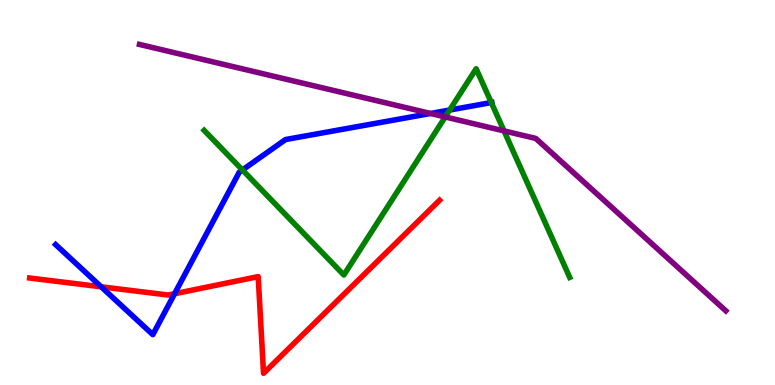[{'lines': ['blue', 'red'], 'intersections': [{'x': 1.31, 'y': 2.55}, {'x': 2.25, 'y': 2.37}]}, {'lines': ['green', 'red'], 'intersections': []}, {'lines': ['purple', 'red'], 'intersections': []}, {'lines': ['blue', 'green'], 'intersections': [{'x': 3.13, 'y': 5.59}, {'x': 5.8, 'y': 7.14}, {'x': 6.34, 'y': 7.34}]}, {'lines': ['blue', 'purple'], 'intersections': [{'x': 5.56, 'y': 7.05}]}, {'lines': ['green', 'purple'], 'intersections': [{'x': 5.74, 'y': 6.96}, {'x': 6.5, 'y': 6.6}]}]